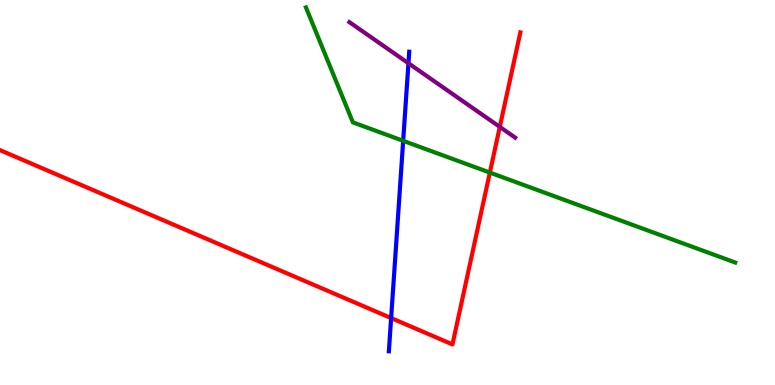[{'lines': ['blue', 'red'], 'intersections': [{'x': 5.05, 'y': 1.74}]}, {'lines': ['green', 'red'], 'intersections': [{'x': 6.32, 'y': 5.52}]}, {'lines': ['purple', 'red'], 'intersections': [{'x': 6.45, 'y': 6.7}]}, {'lines': ['blue', 'green'], 'intersections': [{'x': 5.2, 'y': 6.34}]}, {'lines': ['blue', 'purple'], 'intersections': [{'x': 5.27, 'y': 8.36}]}, {'lines': ['green', 'purple'], 'intersections': []}]